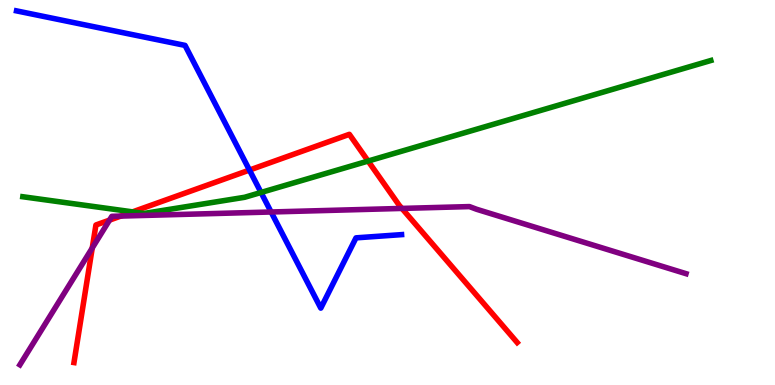[{'lines': ['blue', 'red'], 'intersections': [{'x': 3.22, 'y': 5.58}]}, {'lines': ['green', 'red'], 'intersections': [{'x': 1.71, 'y': 4.5}, {'x': 4.75, 'y': 5.82}]}, {'lines': ['purple', 'red'], 'intersections': [{'x': 1.19, 'y': 3.56}, {'x': 1.41, 'y': 4.28}, {'x': 1.56, 'y': 4.39}, {'x': 5.19, 'y': 4.59}]}, {'lines': ['blue', 'green'], 'intersections': [{'x': 3.37, 'y': 5.0}]}, {'lines': ['blue', 'purple'], 'intersections': [{'x': 3.5, 'y': 4.49}]}, {'lines': ['green', 'purple'], 'intersections': []}]